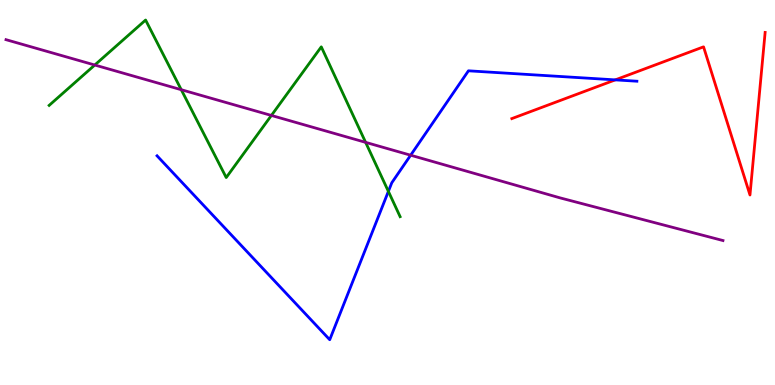[{'lines': ['blue', 'red'], 'intersections': [{'x': 7.94, 'y': 7.93}]}, {'lines': ['green', 'red'], 'intersections': []}, {'lines': ['purple', 'red'], 'intersections': []}, {'lines': ['blue', 'green'], 'intersections': [{'x': 5.01, 'y': 5.03}]}, {'lines': ['blue', 'purple'], 'intersections': [{'x': 5.3, 'y': 5.97}]}, {'lines': ['green', 'purple'], 'intersections': [{'x': 1.22, 'y': 8.31}, {'x': 2.34, 'y': 7.67}, {'x': 3.5, 'y': 7.0}, {'x': 4.72, 'y': 6.3}]}]